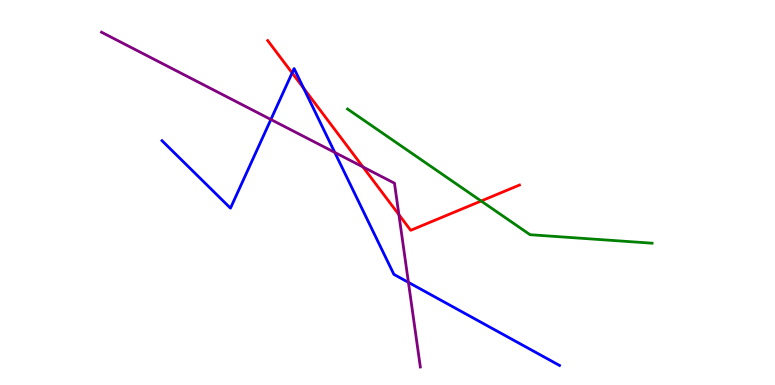[{'lines': ['blue', 'red'], 'intersections': [{'x': 3.77, 'y': 8.11}, {'x': 3.92, 'y': 7.71}]}, {'lines': ['green', 'red'], 'intersections': [{'x': 6.21, 'y': 4.78}]}, {'lines': ['purple', 'red'], 'intersections': [{'x': 4.68, 'y': 5.66}, {'x': 5.15, 'y': 4.42}]}, {'lines': ['blue', 'green'], 'intersections': []}, {'lines': ['blue', 'purple'], 'intersections': [{'x': 3.5, 'y': 6.9}, {'x': 4.32, 'y': 6.04}, {'x': 5.27, 'y': 2.67}]}, {'lines': ['green', 'purple'], 'intersections': []}]